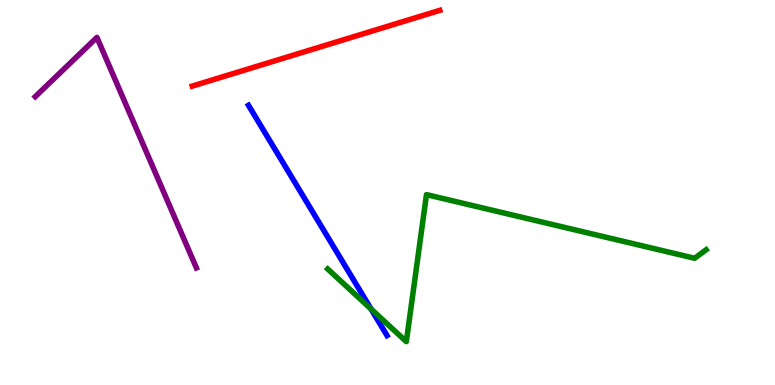[{'lines': ['blue', 'red'], 'intersections': []}, {'lines': ['green', 'red'], 'intersections': []}, {'lines': ['purple', 'red'], 'intersections': []}, {'lines': ['blue', 'green'], 'intersections': [{'x': 4.79, 'y': 1.97}]}, {'lines': ['blue', 'purple'], 'intersections': []}, {'lines': ['green', 'purple'], 'intersections': []}]